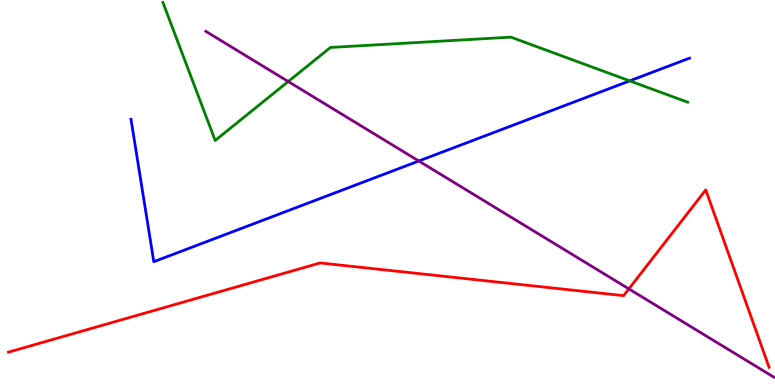[{'lines': ['blue', 'red'], 'intersections': []}, {'lines': ['green', 'red'], 'intersections': []}, {'lines': ['purple', 'red'], 'intersections': [{'x': 8.11, 'y': 2.5}]}, {'lines': ['blue', 'green'], 'intersections': [{'x': 8.13, 'y': 7.9}]}, {'lines': ['blue', 'purple'], 'intersections': [{'x': 5.4, 'y': 5.82}]}, {'lines': ['green', 'purple'], 'intersections': [{'x': 3.72, 'y': 7.88}]}]